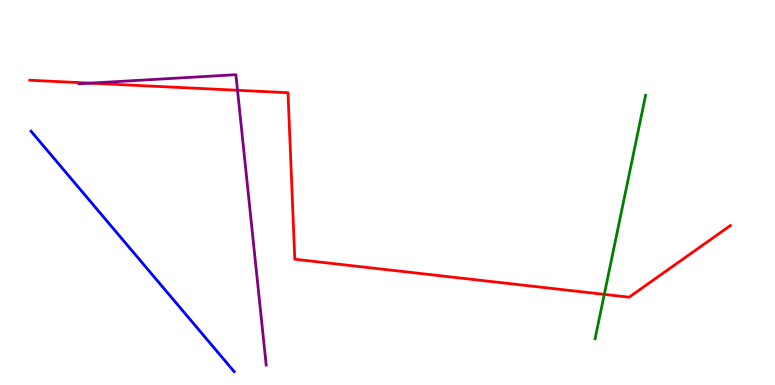[{'lines': ['blue', 'red'], 'intersections': []}, {'lines': ['green', 'red'], 'intersections': [{'x': 7.8, 'y': 2.35}]}, {'lines': ['purple', 'red'], 'intersections': [{'x': 1.16, 'y': 7.84}, {'x': 3.06, 'y': 7.66}]}, {'lines': ['blue', 'green'], 'intersections': []}, {'lines': ['blue', 'purple'], 'intersections': []}, {'lines': ['green', 'purple'], 'intersections': []}]